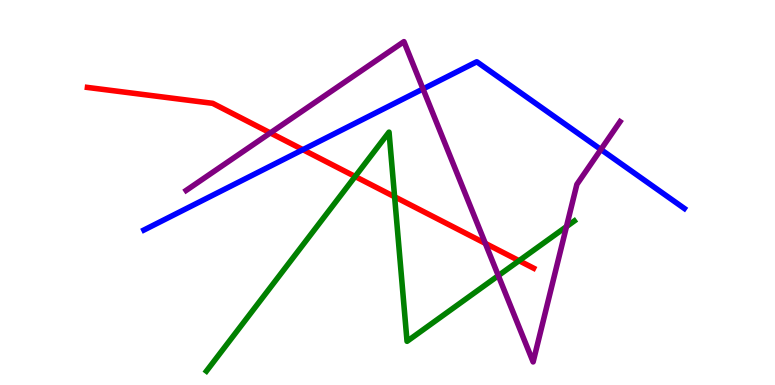[{'lines': ['blue', 'red'], 'intersections': [{'x': 3.91, 'y': 6.11}]}, {'lines': ['green', 'red'], 'intersections': [{'x': 4.58, 'y': 5.42}, {'x': 5.09, 'y': 4.89}, {'x': 6.7, 'y': 3.23}]}, {'lines': ['purple', 'red'], 'intersections': [{'x': 3.49, 'y': 6.55}, {'x': 6.26, 'y': 3.68}]}, {'lines': ['blue', 'green'], 'intersections': []}, {'lines': ['blue', 'purple'], 'intersections': [{'x': 5.46, 'y': 7.69}, {'x': 7.75, 'y': 6.12}]}, {'lines': ['green', 'purple'], 'intersections': [{'x': 6.43, 'y': 2.84}, {'x': 7.31, 'y': 4.11}]}]